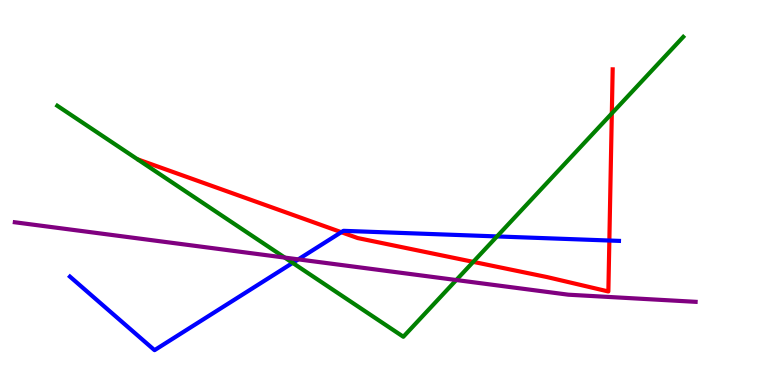[{'lines': ['blue', 'red'], 'intersections': [{'x': 4.4, 'y': 3.97}, {'x': 7.86, 'y': 3.75}]}, {'lines': ['green', 'red'], 'intersections': [{'x': 6.11, 'y': 3.2}, {'x': 7.89, 'y': 7.05}]}, {'lines': ['purple', 'red'], 'intersections': []}, {'lines': ['blue', 'green'], 'intersections': [{'x': 3.78, 'y': 3.17}, {'x': 6.41, 'y': 3.86}]}, {'lines': ['blue', 'purple'], 'intersections': [{'x': 3.85, 'y': 3.26}]}, {'lines': ['green', 'purple'], 'intersections': [{'x': 3.67, 'y': 3.31}, {'x': 5.89, 'y': 2.73}]}]